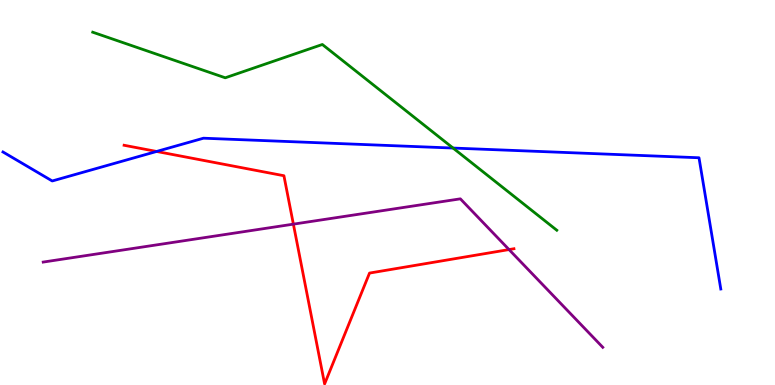[{'lines': ['blue', 'red'], 'intersections': [{'x': 2.02, 'y': 6.07}]}, {'lines': ['green', 'red'], 'intersections': []}, {'lines': ['purple', 'red'], 'intersections': [{'x': 3.79, 'y': 4.18}, {'x': 6.57, 'y': 3.52}]}, {'lines': ['blue', 'green'], 'intersections': [{'x': 5.85, 'y': 6.15}]}, {'lines': ['blue', 'purple'], 'intersections': []}, {'lines': ['green', 'purple'], 'intersections': []}]